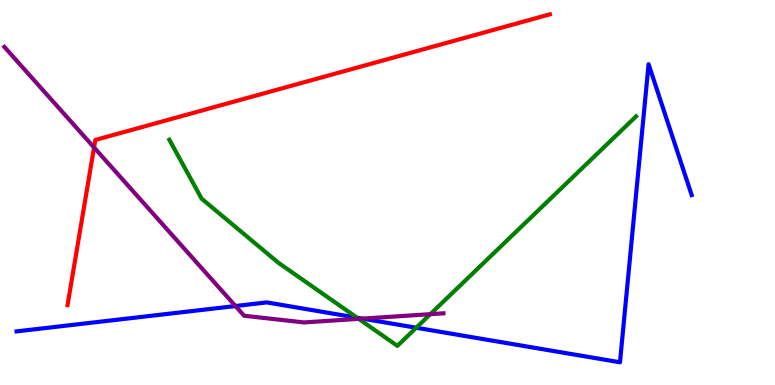[{'lines': ['blue', 'red'], 'intersections': []}, {'lines': ['green', 'red'], 'intersections': []}, {'lines': ['purple', 'red'], 'intersections': [{'x': 1.21, 'y': 6.17}]}, {'lines': ['blue', 'green'], 'intersections': [{'x': 4.61, 'y': 1.75}, {'x': 5.37, 'y': 1.49}]}, {'lines': ['blue', 'purple'], 'intersections': [{'x': 3.04, 'y': 2.05}, {'x': 4.68, 'y': 1.72}]}, {'lines': ['green', 'purple'], 'intersections': [{'x': 4.63, 'y': 1.72}, {'x': 5.55, 'y': 1.84}]}]